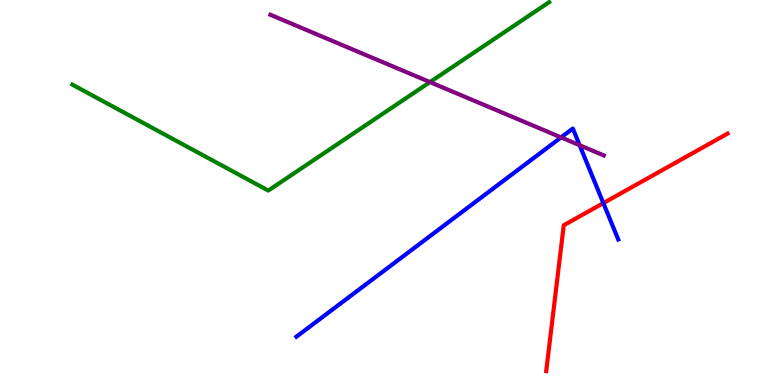[{'lines': ['blue', 'red'], 'intersections': [{'x': 7.79, 'y': 4.72}]}, {'lines': ['green', 'red'], 'intersections': []}, {'lines': ['purple', 'red'], 'intersections': []}, {'lines': ['blue', 'green'], 'intersections': []}, {'lines': ['blue', 'purple'], 'intersections': [{'x': 7.24, 'y': 6.43}, {'x': 7.48, 'y': 6.23}]}, {'lines': ['green', 'purple'], 'intersections': [{'x': 5.55, 'y': 7.87}]}]